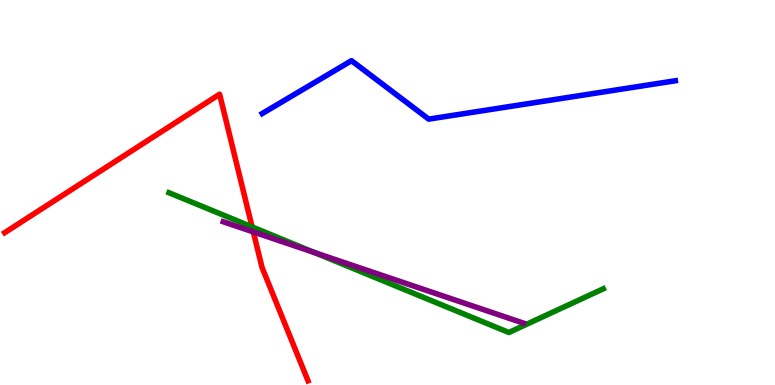[{'lines': ['blue', 'red'], 'intersections': []}, {'lines': ['green', 'red'], 'intersections': [{'x': 3.25, 'y': 4.11}]}, {'lines': ['purple', 'red'], 'intersections': [{'x': 3.27, 'y': 3.98}]}, {'lines': ['blue', 'green'], 'intersections': []}, {'lines': ['blue', 'purple'], 'intersections': []}, {'lines': ['green', 'purple'], 'intersections': [{'x': 4.06, 'y': 3.44}]}]